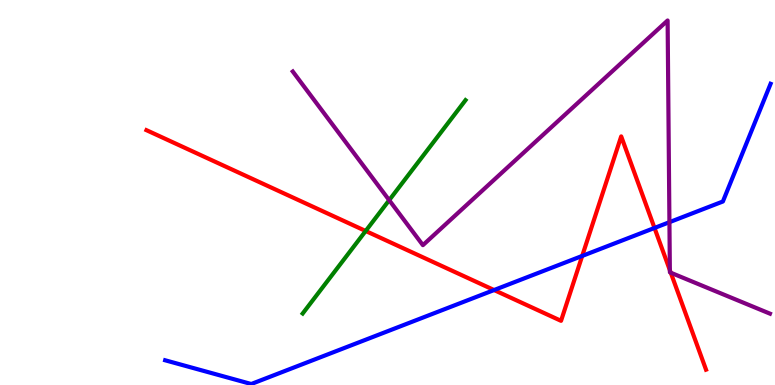[{'lines': ['blue', 'red'], 'intersections': [{'x': 6.38, 'y': 2.47}, {'x': 7.51, 'y': 3.35}, {'x': 8.45, 'y': 4.08}]}, {'lines': ['green', 'red'], 'intersections': [{'x': 4.72, 'y': 4.0}]}, {'lines': ['purple', 'red'], 'intersections': [{'x': 8.64, 'y': 2.98}, {'x': 8.66, 'y': 2.92}]}, {'lines': ['blue', 'green'], 'intersections': []}, {'lines': ['blue', 'purple'], 'intersections': [{'x': 8.64, 'y': 4.23}]}, {'lines': ['green', 'purple'], 'intersections': [{'x': 5.02, 'y': 4.8}]}]